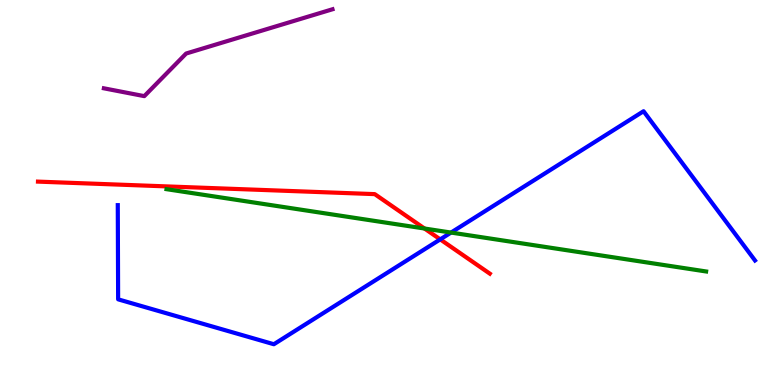[{'lines': ['blue', 'red'], 'intersections': [{'x': 5.68, 'y': 3.78}]}, {'lines': ['green', 'red'], 'intersections': [{'x': 5.48, 'y': 4.06}]}, {'lines': ['purple', 'red'], 'intersections': []}, {'lines': ['blue', 'green'], 'intersections': [{'x': 5.82, 'y': 3.96}]}, {'lines': ['blue', 'purple'], 'intersections': []}, {'lines': ['green', 'purple'], 'intersections': []}]